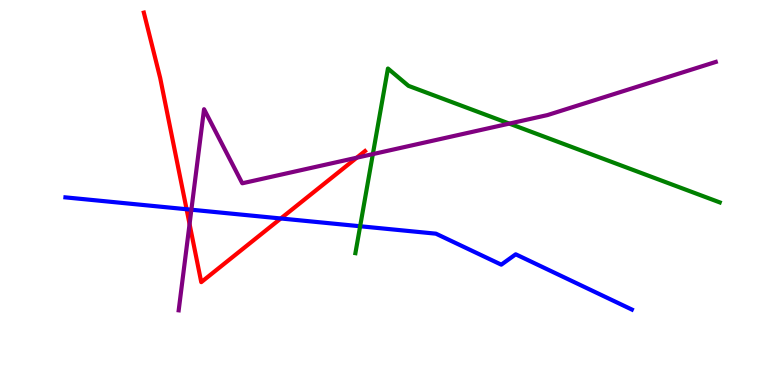[{'lines': ['blue', 'red'], 'intersections': [{'x': 2.41, 'y': 4.57}, {'x': 3.62, 'y': 4.33}]}, {'lines': ['green', 'red'], 'intersections': []}, {'lines': ['purple', 'red'], 'intersections': [{'x': 2.45, 'y': 4.18}, {'x': 4.6, 'y': 5.9}]}, {'lines': ['blue', 'green'], 'intersections': [{'x': 4.65, 'y': 4.12}]}, {'lines': ['blue', 'purple'], 'intersections': [{'x': 2.47, 'y': 4.55}]}, {'lines': ['green', 'purple'], 'intersections': [{'x': 4.81, 'y': 6.0}, {'x': 6.57, 'y': 6.79}]}]